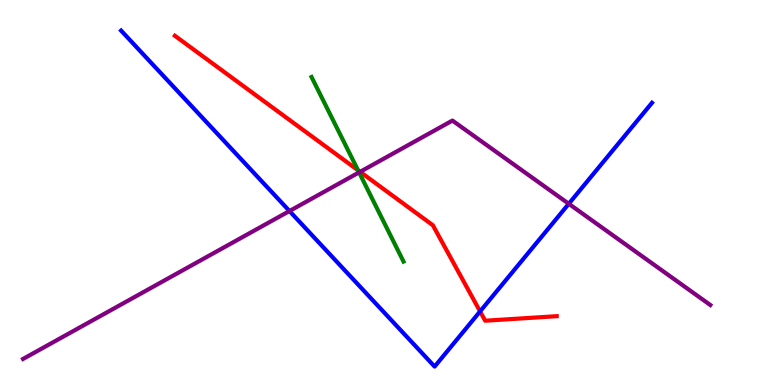[{'lines': ['blue', 'red'], 'intersections': [{'x': 6.19, 'y': 1.91}]}, {'lines': ['green', 'red'], 'intersections': [{'x': 4.62, 'y': 5.58}]}, {'lines': ['purple', 'red'], 'intersections': [{'x': 4.65, 'y': 5.54}]}, {'lines': ['blue', 'green'], 'intersections': []}, {'lines': ['blue', 'purple'], 'intersections': [{'x': 3.74, 'y': 4.52}, {'x': 7.34, 'y': 4.71}]}, {'lines': ['green', 'purple'], 'intersections': [{'x': 4.63, 'y': 5.52}]}]